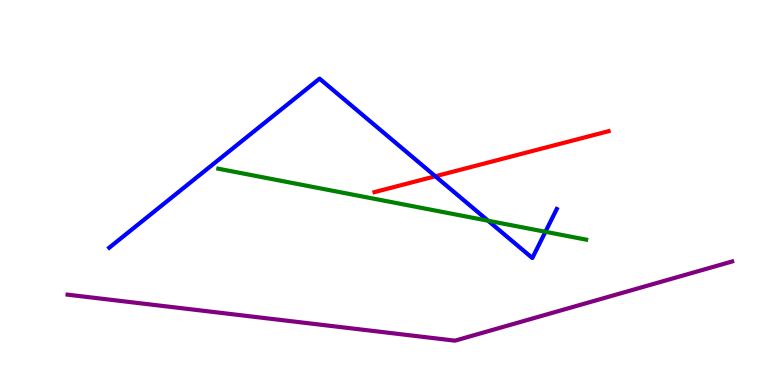[{'lines': ['blue', 'red'], 'intersections': [{'x': 5.62, 'y': 5.42}]}, {'lines': ['green', 'red'], 'intersections': []}, {'lines': ['purple', 'red'], 'intersections': []}, {'lines': ['blue', 'green'], 'intersections': [{'x': 6.3, 'y': 4.27}, {'x': 7.04, 'y': 3.98}]}, {'lines': ['blue', 'purple'], 'intersections': []}, {'lines': ['green', 'purple'], 'intersections': []}]